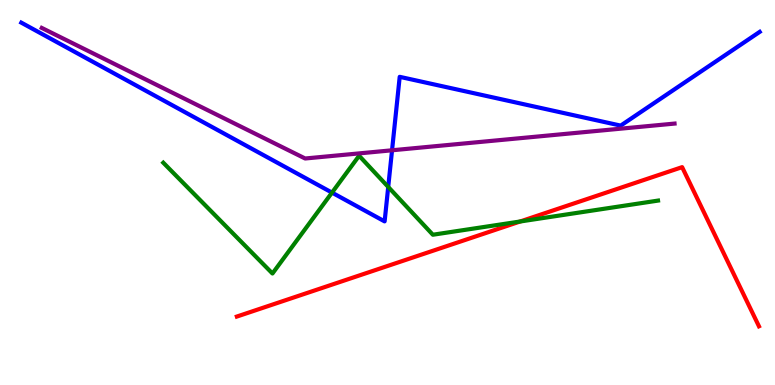[{'lines': ['blue', 'red'], 'intersections': []}, {'lines': ['green', 'red'], 'intersections': [{'x': 6.71, 'y': 4.25}]}, {'lines': ['purple', 'red'], 'intersections': []}, {'lines': ['blue', 'green'], 'intersections': [{'x': 4.28, 'y': 5.0}, {'x': 5.01, 'y': 5.14}]}, {'lines': ['blue', 'purple'], 'intersections': [{'x': 5.06, 'y': 6.1}]}, {'lines': ['green', 'purple'], 'intersections': []}]